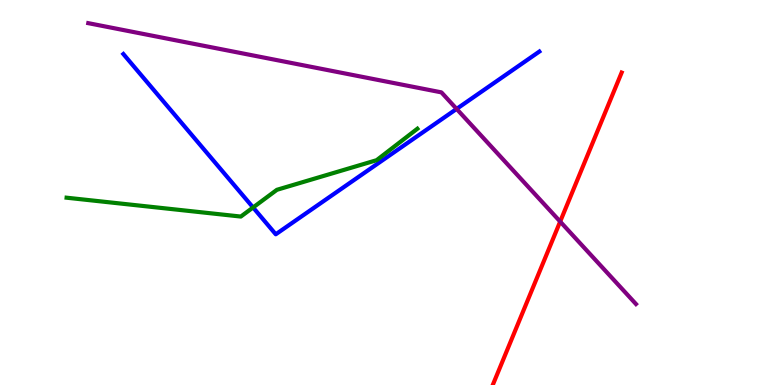[{'lines': ['blue', 'red'], 'intersections': []}, {'lines': ['green', 'red'], 'intersections': []}, {'lines': ['purple', 'red'], 'intersections': [{'x': 7.23, 'y': 4.24}]}, {'lines': ['blue', 'green'], 'intersections': [{'x': 3.27, 'y': 4.61}]}, {'lines': ['blue', 'purple'], 'intersections': [{'x': 5.89, 'y': 7.17}]}, {'lines': ['green', 'purple'], 'intersections': []}]